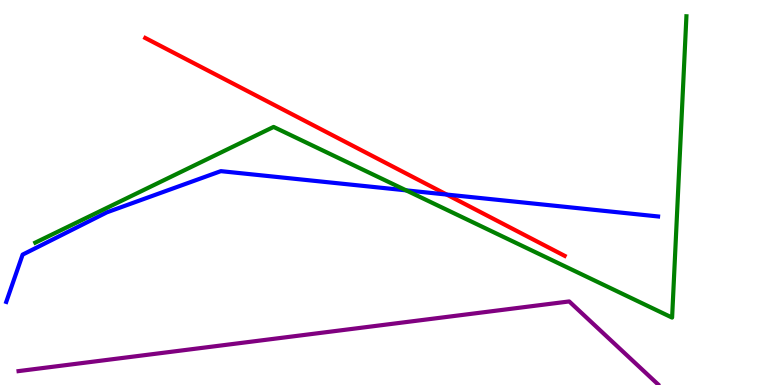[{'lines': ['blue', 'red'], 'intersections': [{'x': 5.76, 'y': 4.95}]}, {'lines': ['green', 'red'], 'intersections': []}, {'lines': ['purple', 'red'], 'intersections': []}, {'lines': ['blue', 'green'], 'intersections': [{'x': 5.24, 'y': 5.06}]}, {'lines': ['blue', 'purple'], 'intersections': []}, {'lines': ['green', 'purple'], 'intersections': []}]